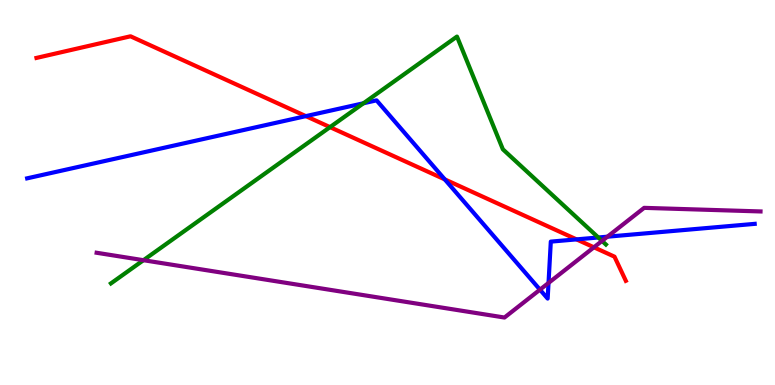[{'lines': ['blue', 'red'], 'intersections': [{'x': 3.95, 'y': 6.98}, {'x': 5.74, 'y': 5.34}, {'x': 7.44, 'y': 3.78}]}, {'lines': ['green', 'red'], 'intersections': [{'x': 4.26, 'y': 6.7}]}, {'lines': ['purple', 'red'], 'intersections': [{'x': 7.66, 'y': 3.58}]}, {'lines': ['blue', 'green'], 'intersections': [{'x': 4.69, 'y': 7.32}, {'x': 7.72, 'y': 3.83}]}, {'lines': ['blue', 'purple'], 'intersections': [{'x': 6.97, 'y': 2.48}, {'x': 7.08, 'y': 2.65}, {'x': 7.84, 'y': 3.85}]}, {'lines': ['green', 'purple'], 'intersections': [{'x': 1.85, 'y': 3.24}, {'x': 7.77, 'y': 3.74}]}]